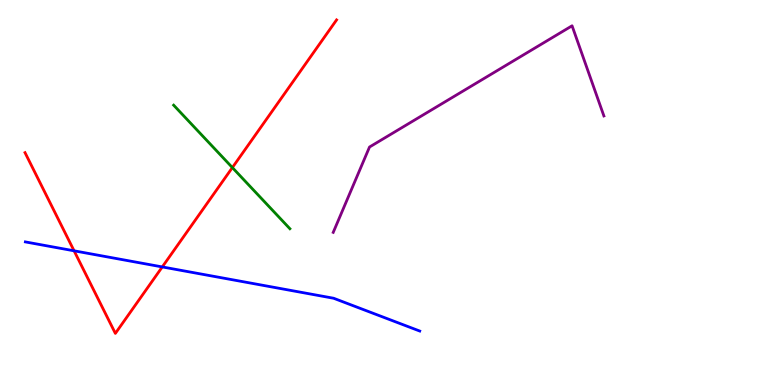[{'lines': ['blue', 'red'], 'intersections': [{'x': 0.956, 'y': 3.49}, {'x': 2.09, 'y': 3.07}]}, {'lines': ['green', 'red'], 'intersections': [{'x': 3.0, 'y': 5.65}]}, {'lines': ['purple', 'red'], 'intersections': []}, {'lines': ['blue', 'green'], 'intersections': []}, {'lines': ['blue', 'purple'], 'intersections': []}, {'lines': ['green', 'purple'], 'intersections': []}]